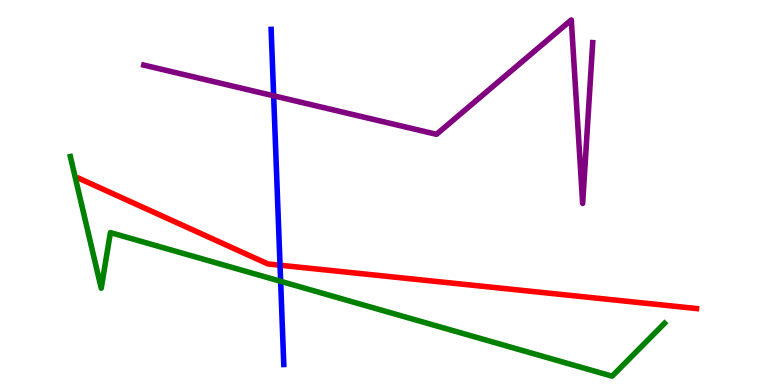[{'lines': ['blue', 'red'], 'intersections': [{'x': 3.61, 'y': 3.11}]}, {'lines': ['green', 'red'], 'intersections': []}, {'lines': ['purple', 'red'], 'intersections': []}, {'lines': ['blue', 'green'], 'intersections': [{'x': 3.62, 'y': 2.69}]}, {'lines': ['blue', 'purple'], 'intersections': [{'x': 3.53, 'y': 7.51}]}, {'lines': ['green', 'purple'], 'intersections': []}]